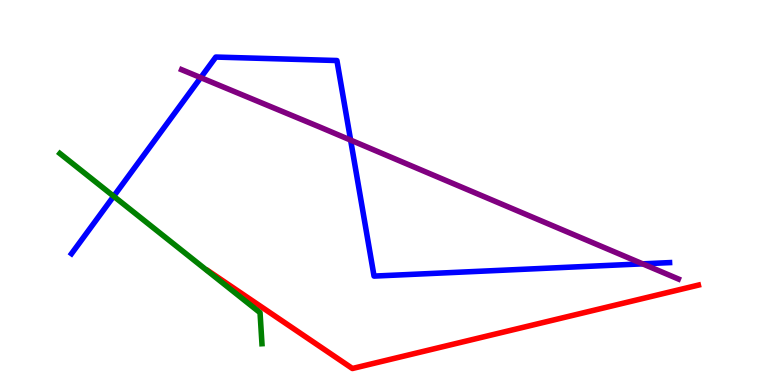[{'lines': ['blue', 'red'], 'intersections': []}, {'lines': ['green', 'red'], 'intersections': []}, {'lines': ['purple', 'red'], 'intersections': []}, {'lines': ['blue', 'green'], 'intersections': [{'x': 1.47, 'y': 4.9}]}, {'lines': ['blue', 'purple'], 'intersections': [{'x': 2.59, 'y': 7.98}, {'x': 4.52, 'y': 6.36}, {'x': 8.29, 'y': 3.15}]}, {'lines': ['green', 'purple'], 'intersections': []}]